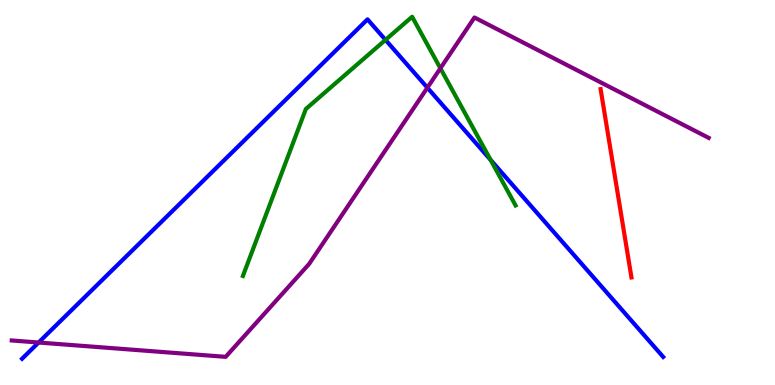[{'lines': ['blue', 'red'], 'intersections': []}, {'lines': ['green', 'red'], 'intersections': []}, {'lines': ['purple', 'red'], 'intersections': []}, {'lines': ['blue', 'green'], 'intersections': [{'x': 4.97, 'y': 8.96}, {'x': 6.33, 'y': 5.85}]}, {'lines': ['blue', 'purple'], 'intersections': [{'x': 0.498, 'y': 1.1}, {'x': 5.51, 'y': 7.72}]}, {'lines': ['green', 'purple'], 'intersections': [{'x': 5.68, 'y': 8.23}]}]